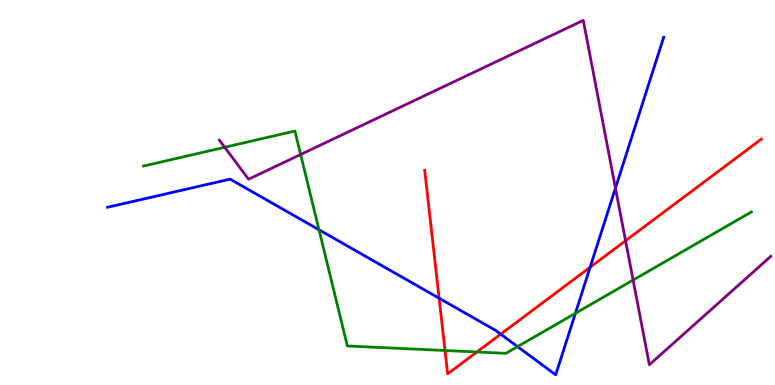[{'lines': ['blue', 'red'], 'intersections': [{'x': 5.67, 'y': 2.25}, {'x': 6.46, 'y': 1.32}, {'x': 7.61, 'y': 3.06}]}, {'lines': ['green', 'red'], 'intersections': [{'x': 5.74, 'y': 0.896}, {'x': 6.15, 'y': 0.857}]}, {'lines': ['purple', 'red'], 'intersections': [{'x': 8.07, 'y': 3.75}]}, {'lines': ['blue', 'green'], 'intersections': [{'x': 4.12, 'y': 4.03}, {'x': 6.68, 'y': 0.997}, {'x': 7.42, 'y': 1.86}]}, {'lines': ['blue', 'purple'], 'intersections': [{'x': 7.94, 'y': 5.12}]}, {'lines': ['green', 'purple'], 'intersections': [{'x': 2.9, 'y': 6.17}, {'x': 3.88, 'y': 5.99}, {'x': 8.17, 'y': 2.73}]}]